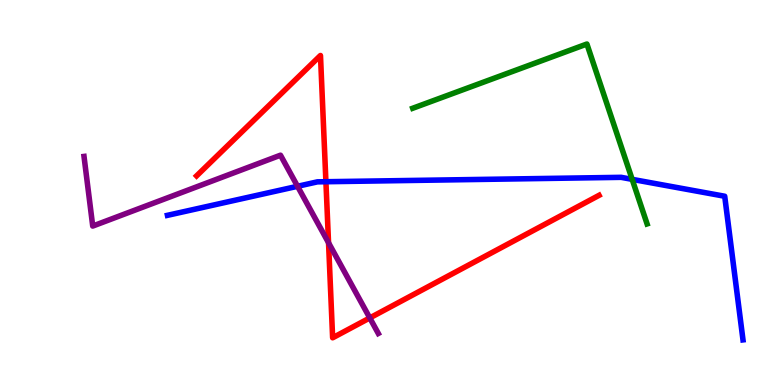[{'lines': ['blue', 'red'], 'intersections': [{'x': 4.21, 'y': 5.28}]}, {'lines': ['green', 'red'], 'intersections': []}, {'lines': ['purple', 'red'], 'intersections': [{'x': 4.24, 'y': 3.69}, {'x': 4.77, 'y': 1.74}]}, {'lines': ['blue', 'green'], 'intersections': [{'x': 8.16, 'y': 5.34}]}, {'lines': ['blue', 'purple'], 'intersections': [{'x': 3.84, 'y': 5.16}]}, {'lines': ['green', 'purple'], 'intersections': []}]